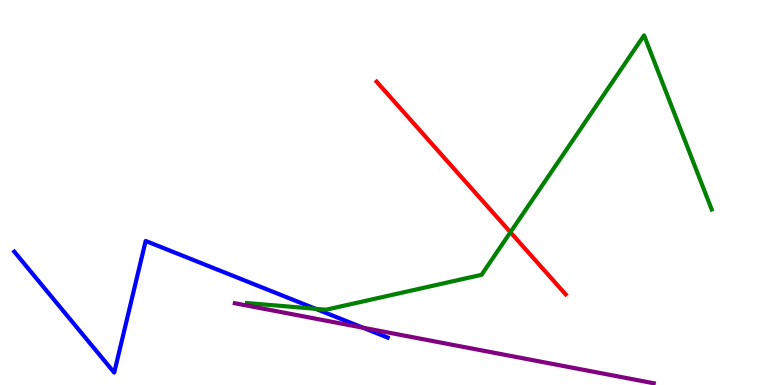[{'lines': ['blue', 'red'], 'intersections': []}, {'lines': ['green', 'red'], 'intersections': [{'x': 6.59, 'y': 3.97}]}, {'lines': ['purple', 'red'], 'intersections': []}, {'lines': ['blue', 'green'], 'intersections': [{'x': 4.07, 'y': 1.98}]}, {'lines': ['blue', 'purple'], 'intersections': [{'x': 4.68, 'y': 1.49}]}, {'lines': ['green', 'purple'], 'intersections': []}]